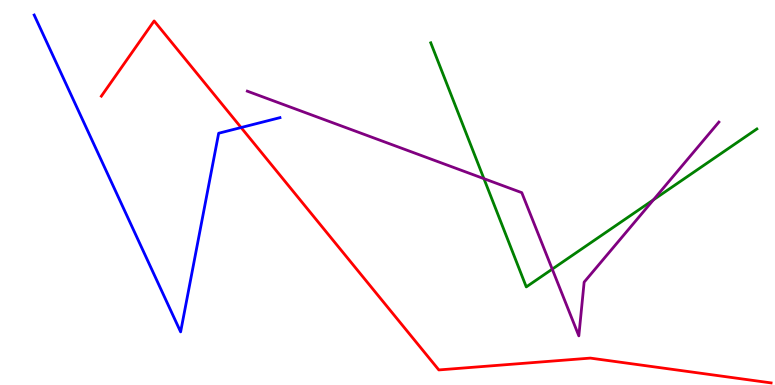[{'lines': ['blue', 'red'], 'intersections': [{'x': 3.11, 'y': 6.69}]}, {'lines': ['green', 'red'], 'intersections': []}, {'lines': ['purple', 'red'], 'intersections': []}, {'lines': ['blue', 'green'], 'intersections': []}, {'lines': ['blue', 'purple'], 'intersections': []}, {'lines': ['green', 'purple'], 'intersections': [{'x': 6.24, 'y': 5.36}, {'x': 7.13, 'y': 3.01}, {'x': 8.43, 'y': 4.81}]}]